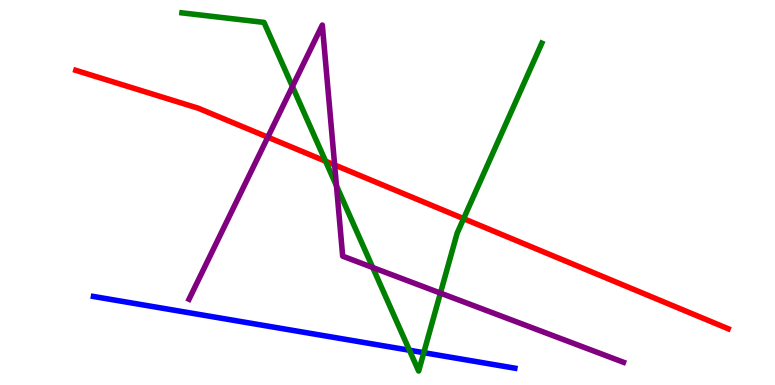[{'lines': ['blue', 'red'], 'intersections': []}, {'lines': ['green', 'red'], 'intersections': [{'x': 4.2, 'y': 5.81}, {'x': 5.98, 'y': 4.32}]}, {'lines': ['purple', 'red'], 'intersections': [{'x': 3.46, 'y': 6.44}, {'x': 4.32, 'y': 5.71}]}, {'lines': ['blue', 'green'], 'intersections': [{'x': 5.28, 'y': 0.903}, {'x': 5.47, 'y': 0.84}]}, {'lines': ['blue', 'purple'], 'intersections': []}, {'lines': ['green', 'purple'], 'intersections': [{'x': 3.77, 'y': 7.75}, {'x': 4.34, 'y': 5.17}, {'x': 4.81, 'y': 3.05}, {'x': 5.68, 'y': 2.39}]}]